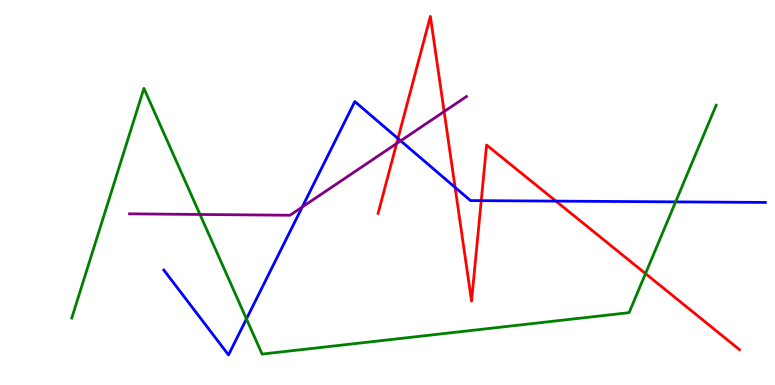[{'lines': ['blue', 'red'], 'intersections': [{'x': 5.14, 'y': 6.4}, {'x': 5.87, 'y': 5.13}, {'x': 6.21, 'y': 4.79}, {'x': 7.17, 'y': 4.78}]}, {'lines': ['green', 'red'], 'intersections': [{'x': 8.33, 'y': 2.89}]}, {'lines': ['purple', 'red'], 'intersections': [{'x': 5.12, 'y': 6.27}, {'x': 5.73, 'y': 7.1}]}, {'lines': ['blue', 'green'], 'intersections': [{'x': 3.18, 'y': 1.72}, {'x': 8.72, 'y': 4.76}]}, {'lines': ['blue', 'purple'], 'intersections': [{'x': 3.9, 'y': 4.62}, {'x': 5.17, 'y': 6.34}]}, {'lines': ['green', 'purple'], 'intersections': [{'x': 2.58, 'y': 4.43}]}]